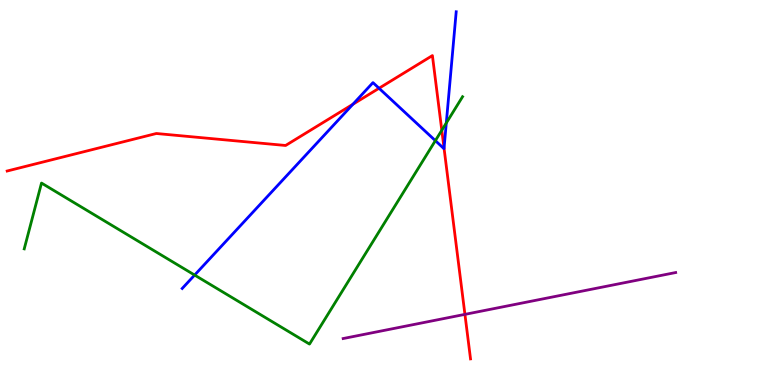[{'lines': ['blue', 'red'], 'intersections': [{'x': 4.55, 'y': 7.29}, {'x': 4.89, 'y': 7.71}, {'x': 5.73, 'y': 6.15}]}, {'lines': ['green', 'red'], 'intersections': [{'x': 5.7, 'y': 6.62}]}, {'lines': ['purple', 'red'], 'intersections': [{'x': 6.0, 'y': 1.83}]}, {'lines': ['blue', 'green'], 'intersections': [{'x': 2.51, 'y': 2.86}, {'x': 5.62, 'y': 6.35}, {'x': 5.76, 'y': 6.81}]}, {'lines': ['blue', 'purple'], 'intersections': []}, {'lines': ['green', 'purple'], 'intersections': []}]